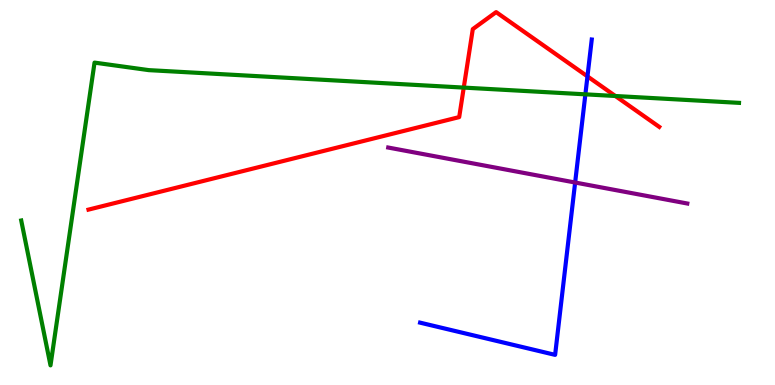[{'lines': ['blue', 'red'], 'intersections': [{'x': 7.58, 'y': 8.02}]}, {'lines': ['green', 'red'], 'intersections': [{'x': 5.98, 'y': 7.72}, {'x': 7.94, 'y': 7.51}]}, {'lines': ['purple', 'red'], 'intersections': []}, {'lines': ['blue', 'green'], 'intersections': [{'x': 7.55, 'y': 7.55}]}, {'lines': ['blue', 'purple'], 'intersections': [{'x': 7.42, 'y': 5.26}]}, {'lines': ['green', 'purple'], 'intersections': []}]